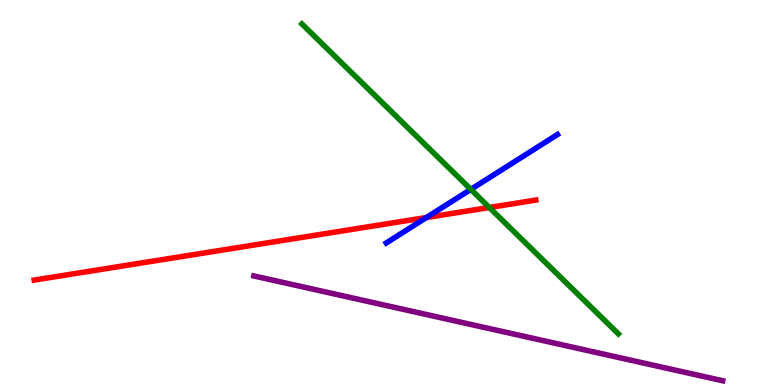[{'lines': ['blue', 'red'], 'intersections': [{'x': 5.5, 'y': 4.35}]}, {'lines': ['green', 'red'], 'intersections': [{'x': 6.31, 'y': 4.61}]}, {'lines': ['purple', 'red'], 'intersections': []}, {'lines': ['blue', 'green'], 'intersections': [{'x': 6.08, 'y': 5.08}]}, {'lines': ['blue', 'purple'], 'intersections': []}, {'lines': ['green', 'purple'], 'intersections': []}]